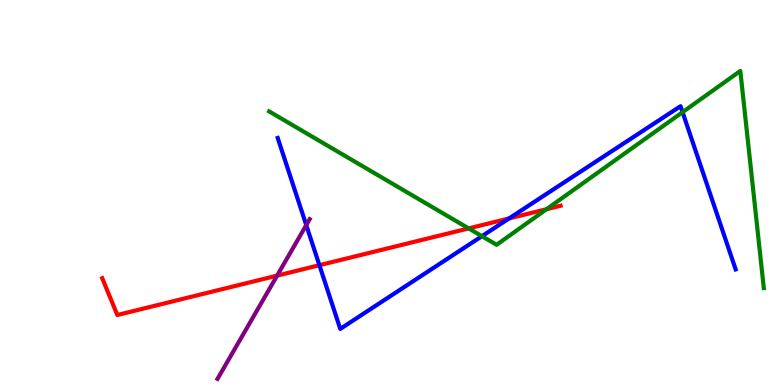[{'lines': ['blue', 'red'], 'intersections': [{'x': 4.12, 'y': 3.11}, {'x': 6.57, 'y': 4.33}]}, {'lines': ['green', 'red'], 'intersections': [{'x': 6.05, 'y': 4.07}, {'x': 7.05, 'y': 4.57}]}, {'lines': ['purple', 'red'], 'intersections': [{'x': 3.58, 'y': 2.84}]}, {'lines': ['blue', 'green'], 'intersections': [{'x': 6.22, 'y': 3.87}, {'x': 8.81, 'y': 7.09}]}, {'lines': ['blue', 'purple'], 'intersections': [{'x': 3.95, 'y': 4.15}]}, {'lines': ['green', 'purple'], 'intersections': []}]